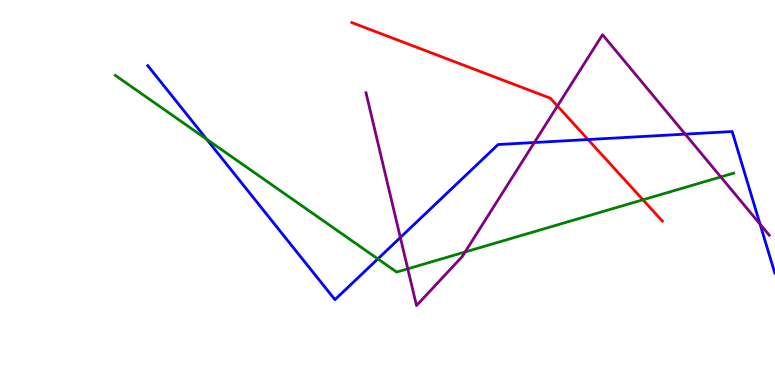[{'lines': ['blue', 'red'], 'intersections': [{'x': 7.59, 'y': 6.38}]}, {'lines': ['green', 'red'], 'intersections': [{'x': 8.3, 'y': 4.81}]}, {'lines': ['purple', 'red'], 'intersections': [{'x': 7.19, 'y': 7.25}]}, {'lines': ['blue', 'green'], 'intersections': [{'x': 2.67, 'y': 6.38}, {'x': 4.88, 'y': 3.28}]}, {'lines': ['blue', 'purple'], 'intersections': [{'x': 5.17, 'y': 3.83}, {'x': 6.89, 'y': 6.3}, {'x': 8.84, 'y': 6.52}, {'x': 9.81, 'y': 4.18}]}, {'lines': ['green', 'purple'], 'intersections': [{'x': 5.26, 'y': 3.02}, {'x': 6.0, 'y': 3.46}, {'x': 9.3, 'y': 5.4}]}]